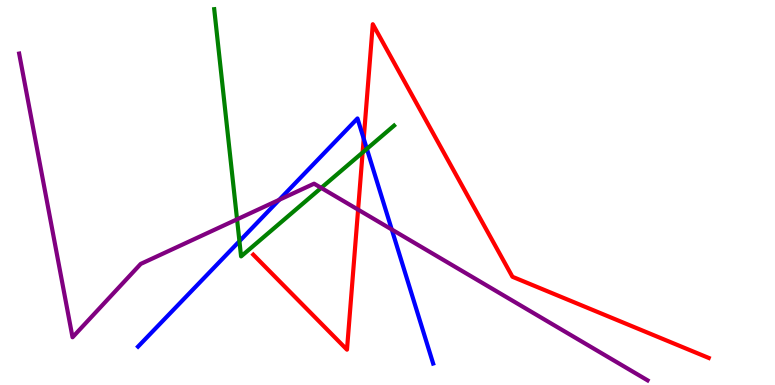[{'lines': ['blue', 'red'], 'intersections': [{'x': 4.69, 'y': 6.4}]}, {'lines': ['green', 'red'], 'intersections': [{'x': 4.68, 'y': 6.04}]}, {'lines': ['purple', 'red'], 'intersections': [{'x': 4.62, 'y': 4.55}]}, {'lines': ['blue', 'green'], 'intersections': [{'x': 3.09, 'y': 3.74}, {'x': 4.73, 'y': 6.13}]}, {'lines': ['blue', 'purple'], 'intersections': [{'x': 3.6, 'y': 4.81}, {'x': 5.06, 'y': 4.04}]}, {'lines': ['green', 'purple'], 'intersections': [{'x': 3.06, 'y': 4.3}, {'x': 4.14, 'y': 5.12}]}]